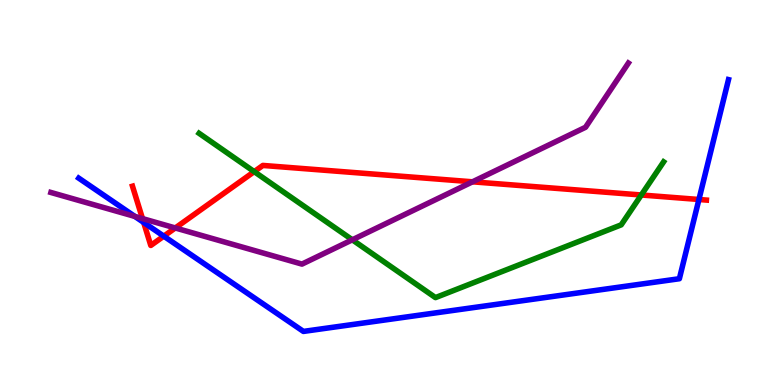[{'lines': ['blue', 'red'], 'intersections': [{'x': 1.85, 'y': 4.22}, {'x': 2.11, 'y': 3.87}, {'x': 9.02, 'y': 4.82}]}, {'lines': ['green', 'red'], 'intersections': [{'x': 3.28, 'y': 5.54}, {'x': 8.27, 'y': 4.94}]}, {'lines': ['purple', 'red'], 'intersections': [{'x': 1.84, 'y': 4.32}, {'x': 2.26, 'y': 4.08}, {'x': 6.1, 'y': 5.28}]}, {'lines': ['blue', 'green'], 'intersections': []}, {'lines': ['blue', 'purple'], 'intersections': [{'x': 1.74, 'y': 4.38}]}, {'lines': ['green', 'purple'], 'intersections': [{'x': 4.55, 'y': 3.77}]}]